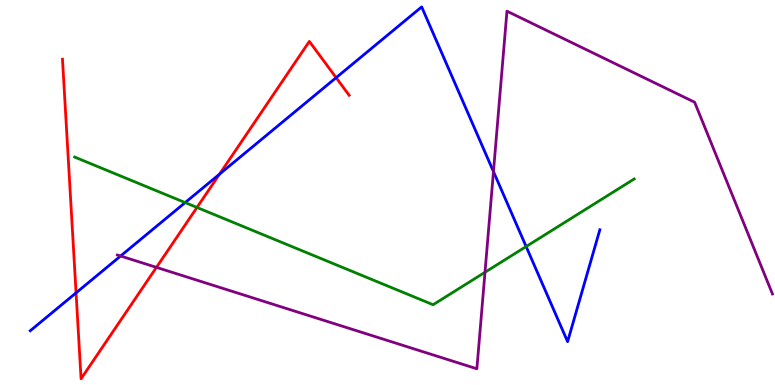[{'lines': ['blue', 'red'], 'intersections': [{'x': 0.982, 'y': 2.39}, {'x': 2.83, 'y': 5.48}, {'x': 4.34, 'y': 7.98}]}, {'lines': ['green', 'red'], 'intersections': [{'x': 2.54, 'y': 4.61}]}, {'lines': ['purple', 'red'], 'intersections': [{'x': 2.02, 'y': 3.06}]}, {'lines': ['blue', 'green'], 'intersections': [{'x': 2.39, 'y': 4.74}, {'x': 6.79, 'y': 3.6}]}, {'lines': ['blue', 'purple'], 'intersections': [{'x': 1.56, 'y': 3.35}, {'x': 6.37, 'y': 5.54}]}, {'lines': ['green', 'purple'], 'intersections': [{'x': 6.26, 'y': 2.93}]}]